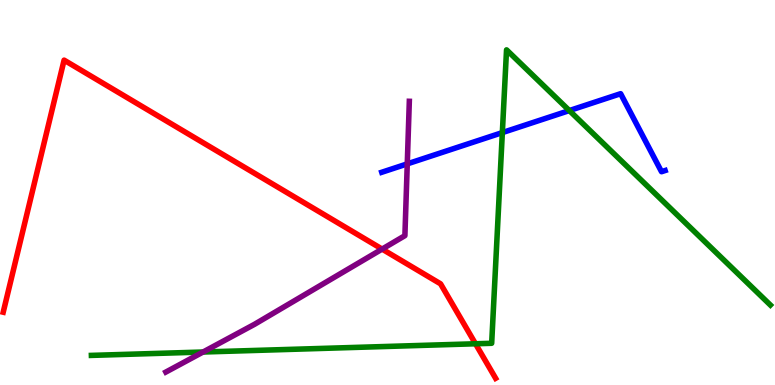[{'lines': ['blue', 'red'], 'intersections': []}, {'lines': ['green', 'red'], 'intersections': [{'x': 6.14, 'y': 1.07}]}, {'lines': ['purple', 'red'], 'intersections': [{'x': 4.93, 'y': 3.53}]}, {'lines': ['blue', 'green'], 'intersections': [{'x': 6.48, 'y': 6.56}, {'x': 7.35, 'y': 7.13}]}, {'lines': ['blue', 'purple'], 'intersections': [{'x': 5.26, 'y': 5.74}]}, {'lines': ['green', 'purple'], 'intersections': [{'x': 2.62, 'y': 0.857}]}]